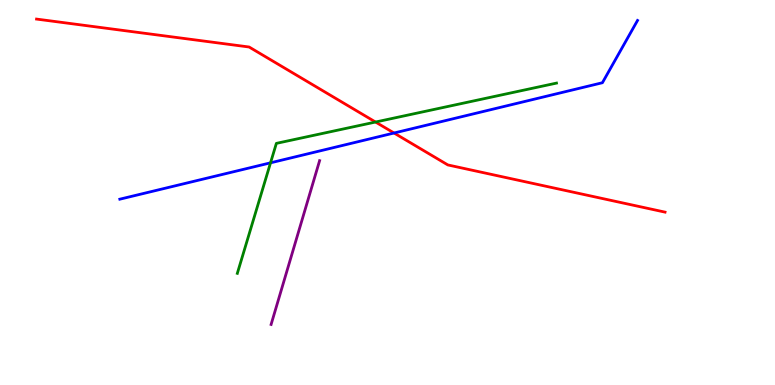[{'lines': ['blue', 'red'], 'intersections': [{'x': 5.08, 'y': 6.55}]}, {'lines': ['green', 'red'], 'intersections': [{'x': 4.85, 'y': 6.83}]}, {'lines': ['purple', 'red'], 'intersections': []}, {'lines': ['blue', 'green'], 'intersections': [{'x': 3.49, 'y': 5.77}]}, {'lines': ['blue', 'purple'], 'intersections': []}, {'lines': ['green', 'purple'], 'intersections': []}]